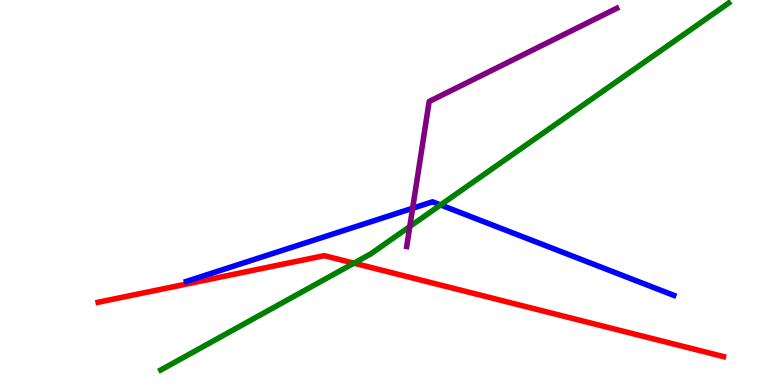[{'lines': ['blue', 'red'], 'intersections': []}, {'lines': ['green', 'red'], 'intersections': [{'x': 4.57, 'y': 3.16}]}, {'lines': ['purple', 'red'], 'intersections': []}, {'lines': ['blue', 'green'], 'intersections': [{'x': 5.69, 'y': 4.68}]}, {'lines': ['blue', 'purple'], 'intersections': [{'x': 5.32, 'y': 4.59}]}, {'lines': ['green', 'purple'], 'intersections': [{'x': 5.29, 'y': 4.12}]}]